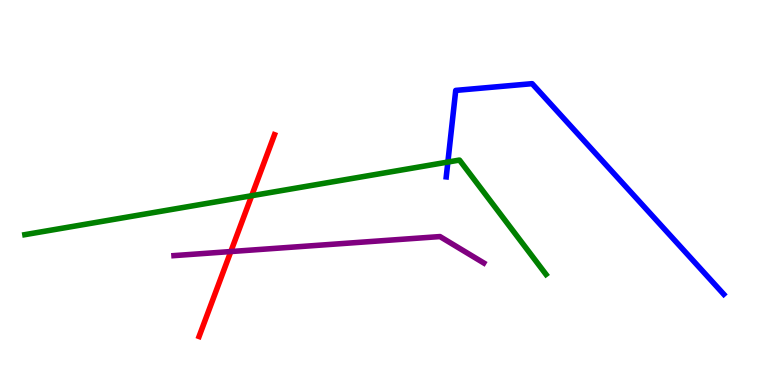[{'lines': ['blue', 'red'], 'intersections': []}, {'lines': ['green', 'red'], 'intersections': [{'x': 3.25, 'y': 4.92}]}, {'lines': ['purple', 'red'], 'intersections': [{'x': 2.98, 'y': 3.47}]}, {'lines': ['blue', 'green'], 'intersections': [{'x': 5.78, 'y': 5.79}]}, {'lines': ['blue', 'purple'], 'intersections': []}, {'lines': ['green', 'purple'], 'intersections': []}]